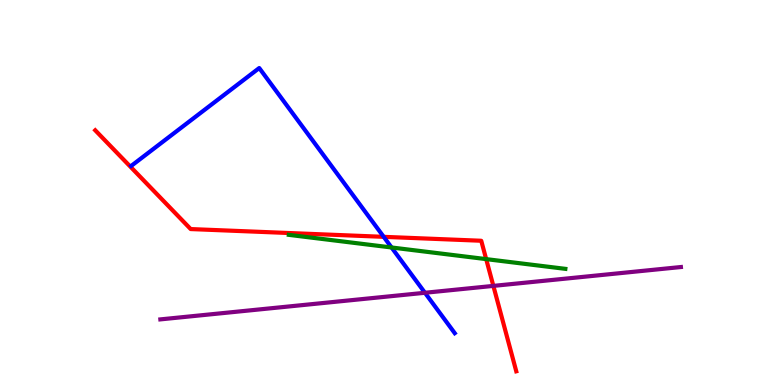[{'lines': ['blue', 'red'], 'intersections': [{'x': 4.95, 'y': 3.85}]}, {'lines': ['green', 'red'], 'intersections': [{'x': 6.27, 'y': 3.27}]}, {'lines': ['purple', 'red'], 'intersections': [{'x': 6.37, 'y': 2.57}]}, {'lines': ['blue', 'green'], 'intersections': [{'x': 5.05, 'y': 3.57}]}, {'lines': ['blue', 'purple'], 'intersections': [{'x': 5.48, 'y': 2.4}]}, {'lines': ['green', 'purple'], 'intersections': []}]